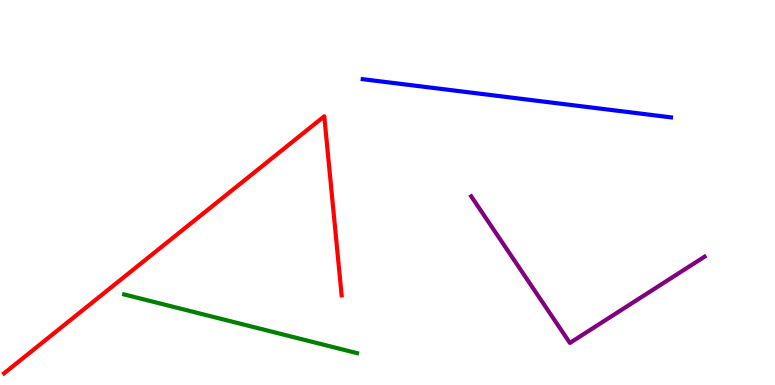[{'lines': ['blue', 'red'], 'intersections': []}, {'lines': ['green', 'red'], 'intersections': []}, {'lines': ['purple', 'red'], 'intersections': []}, {'lines': ['blue', 'green'], 'intersections': []}, {'lines': ['blue', 'purple'], 'intersections': []}, {'lines': ['green', 'purple'], 'intersections': []}]